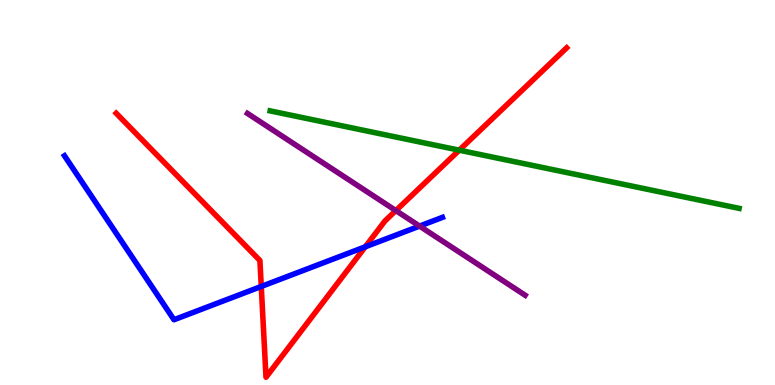[{'lines': ['blue', 'red'], 'intersections': [{'x': 3.37, 'y': 2.56}, {'x': 4.71, 'y': 3.59}]}, {'lines': ['green', 'red'], 'intersections': [{'x': 5.93, 'y': 6.1}]}, {'lines': ['purple', 'red'], 'intersections': [{'x': 5.11, 'y': 4.53}]}, {'lines': ['blue', 'green'], 'intersections': []}, {'lines': ['blue', 'purple'], 'intersections': [{'x': 5.41, 'y': 4.13}]}, {'lines': ['green', 'purple'], 'intersections': []}]